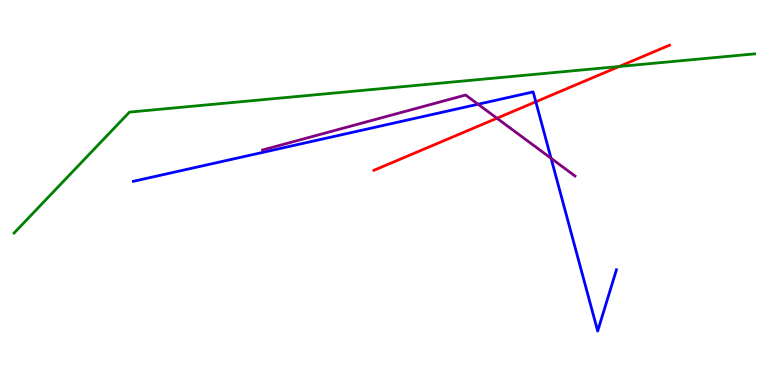[{'lines': ['blue', 'red'], 'intersections': [{'x': 6.91, 'y': 7.36}]}, {'lines': ['green', 'red'], 'intersections': [{'x': 7.99, 'y': 8.27}]}, {'lines': ['purple', 'red'], 'intersections': [{'x': 6.41, 'y': 6.93}]}, {'lines': ['blue', 'green'], 'intersections': []}, {'lines': ['blue', 'purple'], 'intersections': [{'x': 6.17, 'y': 7.29}, {'x': 7.11, 'y': 5.89}]}, {'lines': ['green', 'purple'], 'intersections': []}]